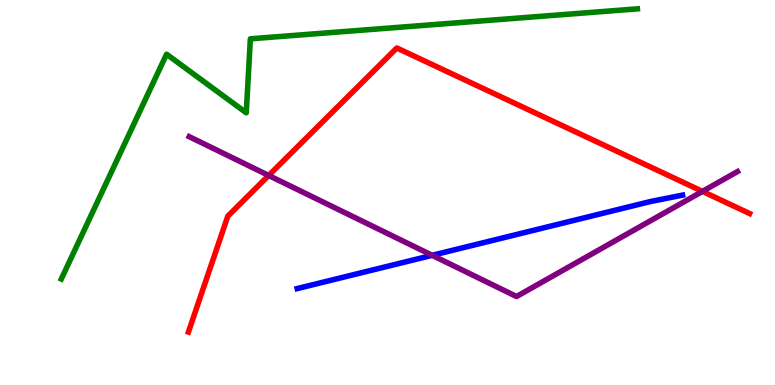[{'lines': ['blue', 'red'], 'intersections': []}, {'lines': ['green', 'red'], 'intersections': []}, {'lines': ['purple', 'red'], 'intersections': [{'x': 3.47, 'y': 5.44}, {'x': 9.06, 'y': 5.03}]}, {'lines': ['blue', 'green'], 'intersections': []}, {'lines': ['blue', 'purple'], 'intersections': [{'x': 5.58, 'y': 3.37}]}, {'lines': ['green', 'purple'], 'intersections': []}]